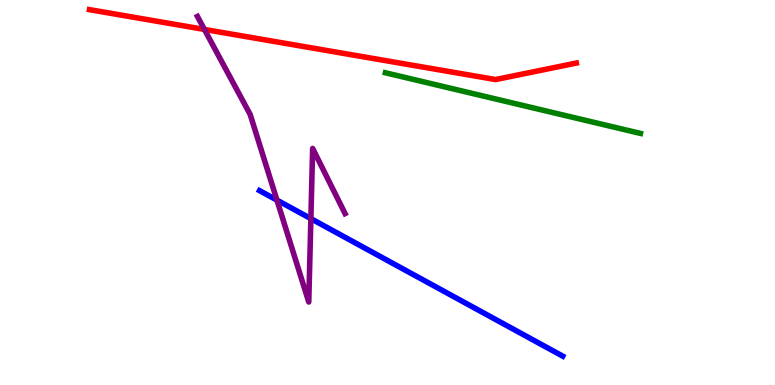[{'lines': ['blue', 'red'], 'intersections': []}, {'lines': ['green', 'red'], 'intersections': []}, {'lines': ['purple', 'red'], 'intersections': [{'x': 2.64, 'y': 9.24}]}, {'lines': ['blue', 'green'], 'intersections': []}, {'lines': ['blue', 'purple'], 'intersections': [{'x': 3.57, 'y': 4.8}, {'x': 4.01, 'y': 4.32}]}, {'lines': ['green', 'purple'], 'intersections': []}]